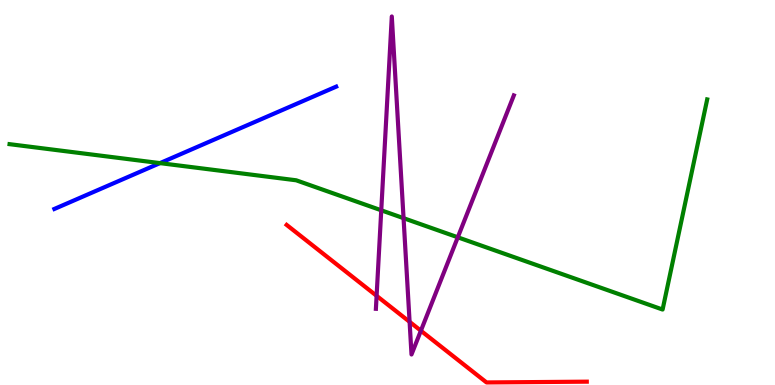[{'lines': ['blue', 'red'], 'intersections': []}, {'lines': ['green', 'red'], 'intersections': []}, {'lines': ['purple', 'red'], 'intersections': [{'x': 4.86, 'y': 2.32}, {'x': 5.29, 'y': 1.64}, {'x': 5.43, 'y': 1.41}]}, {'lines': ['blue', 'green'], 'intersections': [{'x': 2.06, 'y': 5.76}]}, {'lines': ['blue', 'purple'], 'intersections': []}, {'lines': ['green', 'purple'], 'intersections': [{'x': 4.92, 'y': 4.54}, {'x': 5.21, 'y': 4.33}, {'x': 5.91, 'y': 3.84}]}]